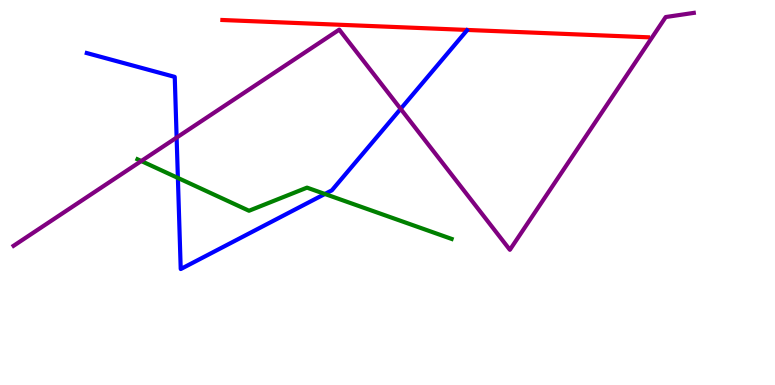[{'lines': ['blue', 'red'], 'intersections': []}, {'lines': ['green', 'red'], 'intersections': []}, {'lines': ['purple', 'red'], 'intersections': []}, {'lines': ['blue', 'green'], 'intersections': [{'x': 2.3, 'y': 5.38}, {'x': 4.19, 'y': 4.96}]}, {'lines': ['blue', 'purple'], 'intersections': [{'x': 2.28, 'y': 6.43}, {'x': 5.17, 'y': 7.17}]}, {'lines': ['green', 'purple'], 'intersections': [{'x': 1.82, 'y': 5.82}]}]